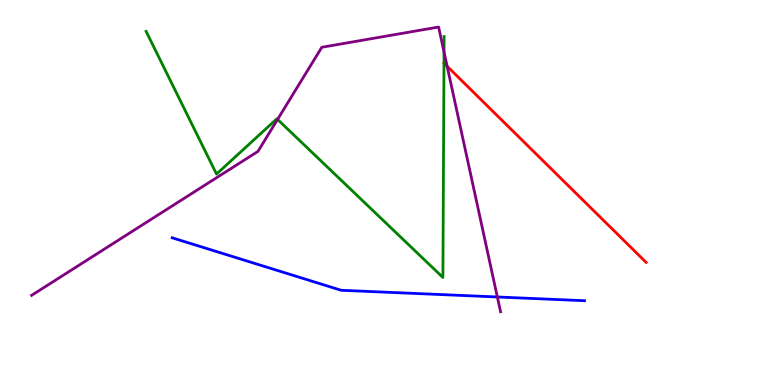[{'lines': ['blue', 'red'], 'intersections': []}, {'lines': ['green', 'red'], 'intersections': []}, {'lines': ['purple', 'red'], 'intersections': [{'x': 5.77, 'y': 8.28}]}, {'lines': ['blue', 'green'], 'intersections': []}, {'lines': ['blue', 'purple'], 'intersections': [{'x': 6.42, 'y': 2.29}]}, {'lines': ['green', 'purple'], 'intersections': [{'x': 3.58, 'y': 6.9}, {'x': 5.73, 'y': 8.65}]}]